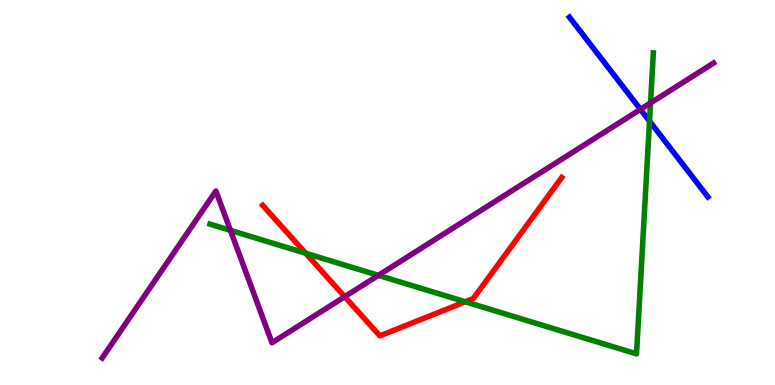[{'lines': ['blue', 'red'], 'intersections': []}, {'lines': ['green', 'red'], 'intersections': [{'x': 3.94, 'y': 3.42}, {'x': 6.0, 'y': 2.16}]}, {'lines': ['purple', 'red'], 'intersections': [{'x': 4.45, 'y': 2.29}]}, {'lines': ['blue', 'green'], 'intersections': [{'x': 8.38, 'y': 6.85}]}, {'lines': ['blue', 'purple'], 'intersections': [{'x': 8.26, 'y': 7.16}]}, {'lines': ['green', 'purple'], 'intersections': [{'x': 2.97, 'y': 4.02}, {'x': 4.88, 'y': 2.85}, {'x': 8.39, 'y': 7.33}]}]